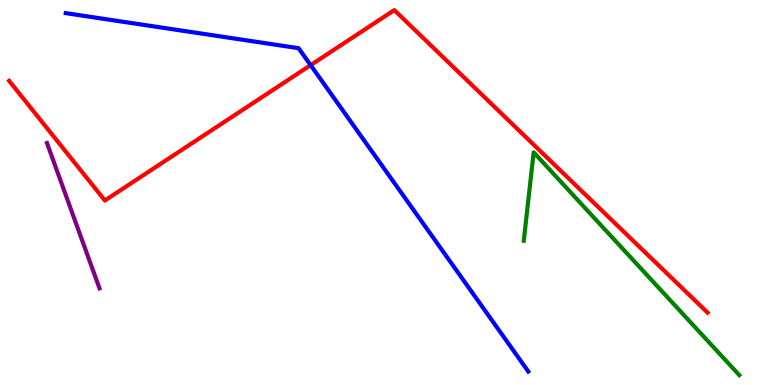[{'lines': ['blue', 'red'], 'intersections': [{'x': 4.01, 'y': 8.31}]}, {'lines': ['green', 'red'], 'intersections': []}, {'lines': ['purple', 'red'], 'intersections': []}, {'lines': ['blue', 'green'], 'intersections': []}, {'lines': ['blue', 'purple'], 'intersections': []}, {'lines': ['green', 'purple'], 'intersections': []}]